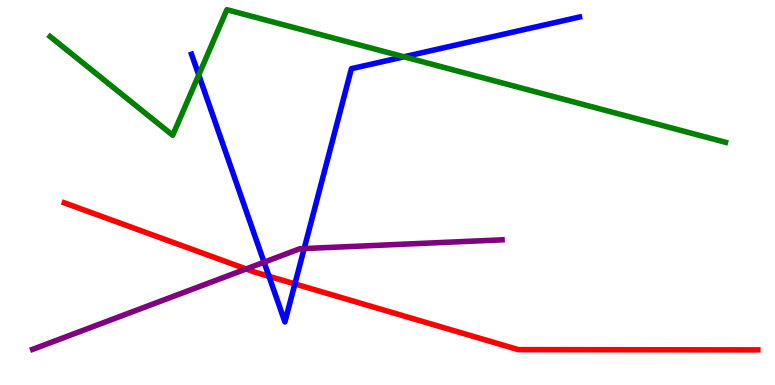[{'lines': ['blue', 'red'], 'intersections': [{'x': 3.47, 'y': 2.82}, {'x': 3.8, 'y': 2.63}]}, {'lines': ['green', 'red'], 'intersections': []}, {'lines': ['purple', 'red'], 'intersections': [{'x': 3.18, 'y': 3.01}]}, {'lines': ['blue', 'green'], 'intersections': [{'x': 2.56, 'y': 8.05}, {'x': 5.21, 'y': 8.52}]}, {'lines': ['blue', 'purple'], 'intersections': [{'x': 3.41, 'y': 3.19}, {'x': 3.92, 'y': 3.54}]}, {'lines': ['green', 'purple'], 'intersections': []}]